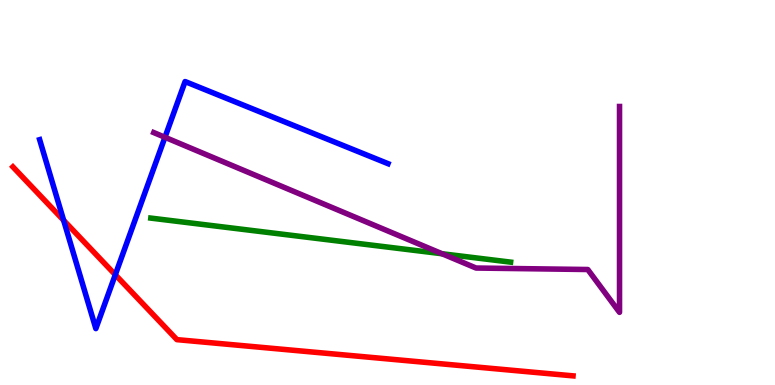[{'lines': ['blue', 'red'], 'intersections': [{'x': 0.821, 'y': 4.28}, {'x': 1.49, 'y': 2.86}]}, {'lines': ['green', 'red'], 'intersections': []}, {'lines': ['purple', 'red'], 'intersections': []}, {'lines': ['blue', 'green'], 'intersections': []}, {'lines': ['blue', 'purple'], 'intersections': [{'x': 2.13, 'y': 6.43}]}, {'lines': ['green', 'purple'], 'intersections': [{'x': 5.7, 'y': 3.41}]}]